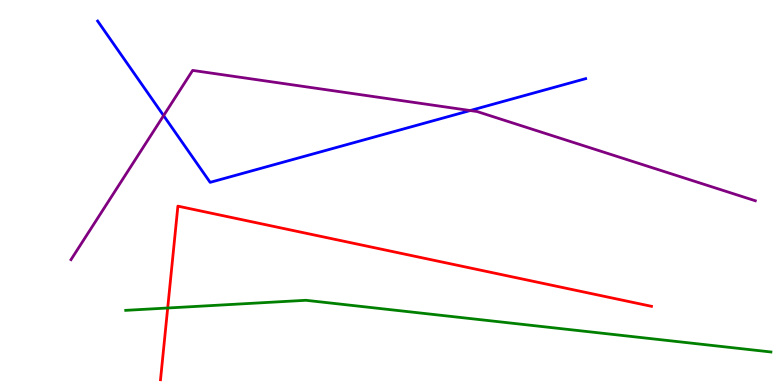[{'lines': ['blue', 'red'], 'intersections': []}, {'lines': ['green', 'red'], 'intersections': [{'x': 2.16, 'y': 2.0}]}, {'lines': ['purple', 'red'], 'intersections': []}, {'lines': ['blue', 'green'], 'intersections': []}, {'lines': ['blue', 'purple'], 'intersections': [{'x': 2.11, 'y': 7.0}, {'x': 6.07, 'y': 7.13}]}, {'lines': ['green', 'purple'], 'intersections': []}]